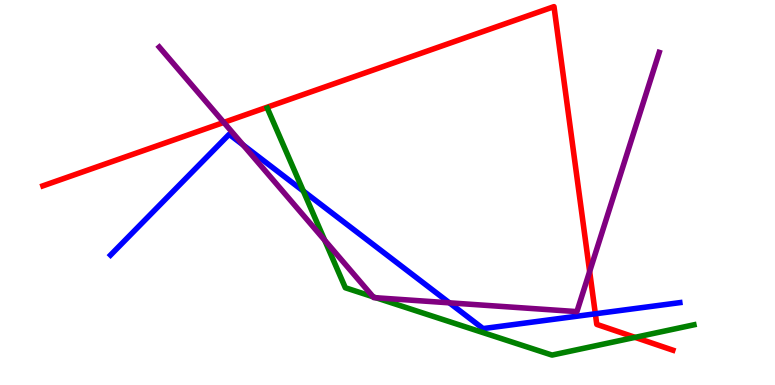[{'lines': ['blue', 'red'], 'intersections': [{'x': 7.68, 'y': 1.85}]}, {'lines': ['green', 'red'], 'intersections': [{'x': 8.19, 'y': 1.24}]}, {'lines': ['purple', 'red'], 'intersections': [{'x': 2.89, 'y': 6.82}, {'x': 7.61, 'y': 2.95}]}, {'lines': ['blue', 'green'], 'intersections': [{'x': 3.91, 'y': 5.04}]}, {'lines': ['blue', 'purple'], 'intersections': [{'x': 3.14, 'y': 6.23}, {'x': 5.8, 'y': 2.13}]}, {'lines': ['green', 'purple'], 'intersections': [{'x': 4.19, 'y': 3.76}, {'x': 4.81, 'y': 2.29}, {'x': 4.85, 'y': 2.27}]}]